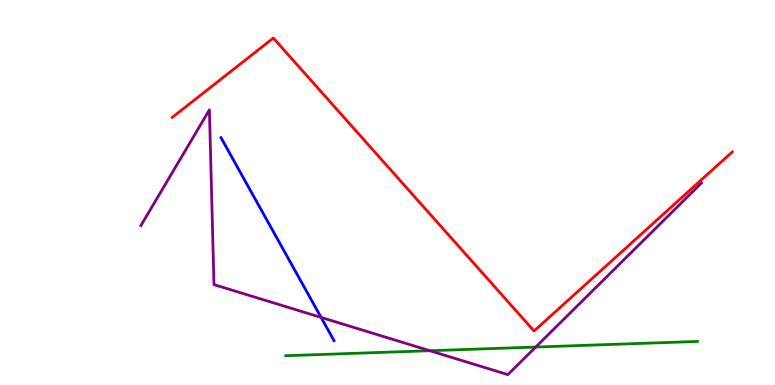[{'lines': ['blue', 'red'], 'intersections': []}, {'lines': ['green', 'red'], 'intersections': []}, {'lines': ['purple', 'red'], 'intersections': []}, {'lines': ['blue', 'green'], 'intersections': []}, {'lines': ['blue', 'purple'], 'intersections': [{'x': 4.14, 'y': 1.76}]}, {'lines': ['green', 'purple'], 'intersections': [{'x': 5.55, 'y': 0.89}, {'x': 6.91, 'y': 0.986}]}]